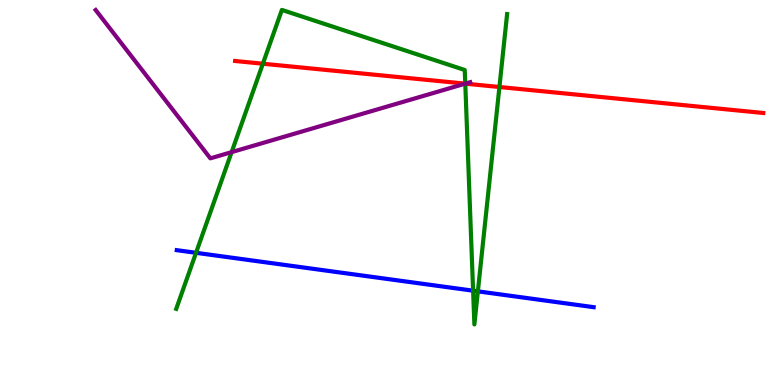[{'lines': ['blue', 'red'], 'intersections': []}, {'lines': ['green', 'red'], 'intersections': [{'x': 3.39, 'y': 8.34}, {'x': 6.0, 'y': 7.83}, {'x': 6.44, 'y': 7.74}]}, {'lines': ['purple', 'red'], 'intersections': [{'x': 6.0, 'y': 7.83}]}, {'lines': ['blue', 'green'], 'intersections': [{'x': 2.53, 'y': 3.43}, {'x': 6.1, 'y': 2.45}, {'x': 6.17, 'y': 2.43}]}, {'lines': ['blue', 'purple'], 'intersections': []}, {'lines': ['green', 'purple'], 'intersections': [{'x': 2.99, 'y': 6.05}, {'x': 6.0, 'y': 7.83}]}]